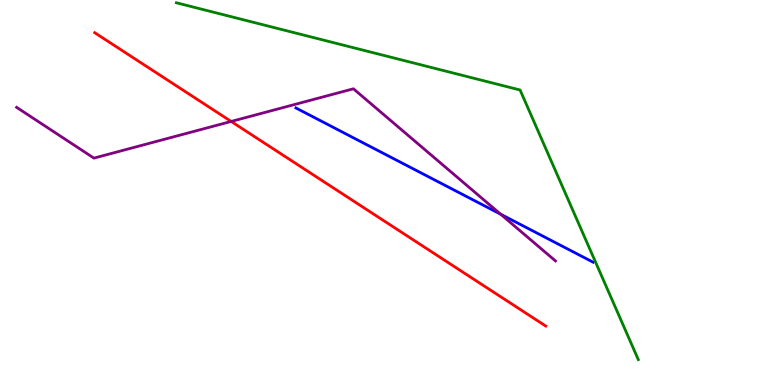[{'lines': ['blue', 'red'], 'intersections': []}, {'lines': ['green', 'red'], 'intersections': []}, {'lines': ['purple', 'red'], 'intersections': [{'x': 2.98, 'y': 6.85}]}, {'lines': ['blue', 'green'], 'intersections': []}, {'lines': ['blue', 'purple'], 'intersections': [{'x': 6.46, 'y': 4.44}]}, {'lines': ['green', 'purple'], 'intersections': []}]